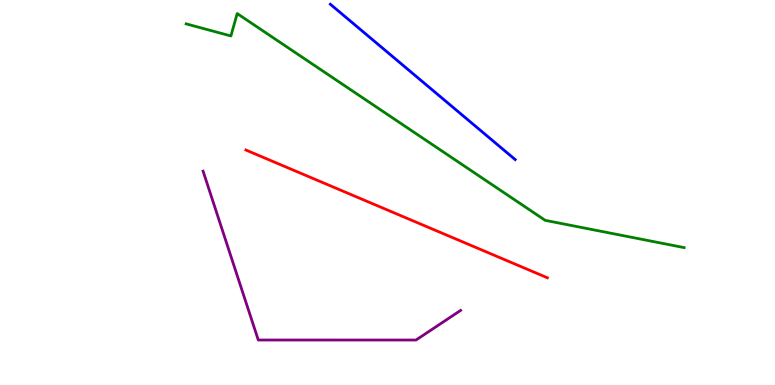[{'lines': ['blue', 'red'], 'intersections': []}, {'lines': ['green', 'red'], 'intersections': []}, {'lines': ['purple', 'red'], 'intersections': []}, {'lines': ['blue', 'green'], 'intersections': []}, {'lines': ['blue', 'purple'], 'intersections': []}, {'lines': ['green', 'purple'], 'intersections': []}]